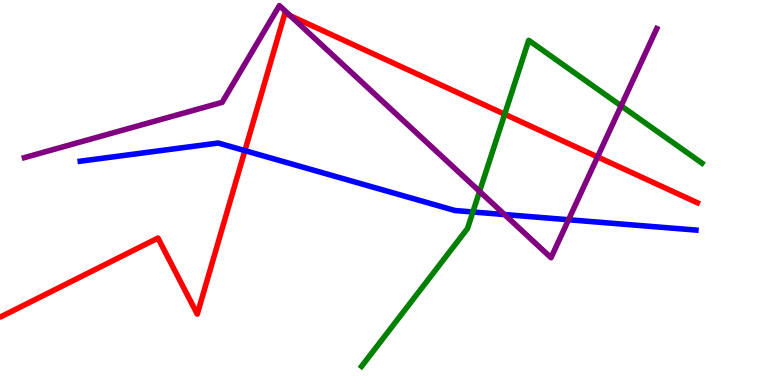[{'lines': ['blue', 'red'], 'intersections': [{'x': 3.16, 'y': 6.09}]}, {'lines': ['green', 'red'], 'intersections': [{'x': 6.51, 'y': 7.03}]}, {'lines': ['purple', 'red'], 'intersections': [{'x': 3.74, 'y': 9.59}, {'x': 7.71, 'y': 5.92}]}, {'lines': ['blue', 'green'], 'intersections': [{'x': 6.1, 'y': 4.49}]}, {'lines': ['blue', 'purple'], 'intersections': [{'x': 6.51, 'y': 4.43}, {'x': 7.34, 'y': 4.29}]}, {'lines': ['green', 'purple'], 'intersections': [{'x': 6.19, 'y': 5.03}, {'x': 8.01, 'y': 7.25}]}]